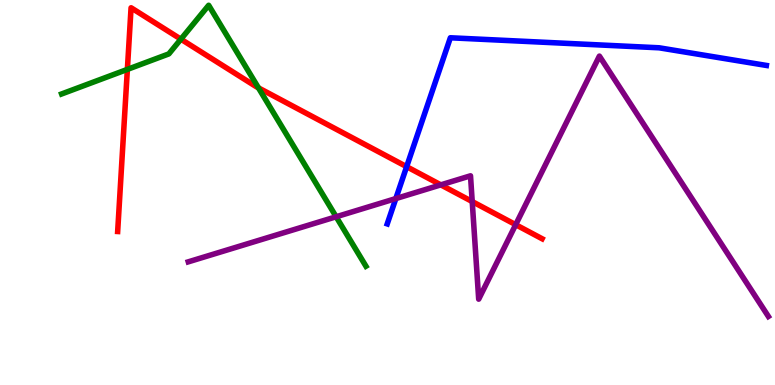[{'lines': ['blue', 'red'], 'intersections': [{'x': 5.25, 'y': 5.67}]}, {'lines': ['green', 'red'], 'intersections': [{'x': 1.64, 'y': 8.2}, {'x': 2.33, 'y': 8.98}, {'x': 3.33, 'y': 7.72}]}, {'lines': ['purple', 'red'], 'intersections': [{'x': 5.69, 'y': 5.2}, {'x': 6.09, 'y': 4.76}, {'x': 6.65, 'y': 4.16}]}, {'lines': ['blue', 'green'], 'intersections': []}, {'lines': ['blue', 'purple'], 'intersections': [{'x': 5.11, 'y': 4.84}]}, {'lines': ['green', 'purple'], 'intersections': [{'x': 4.34, 'y': 4.37}]}]